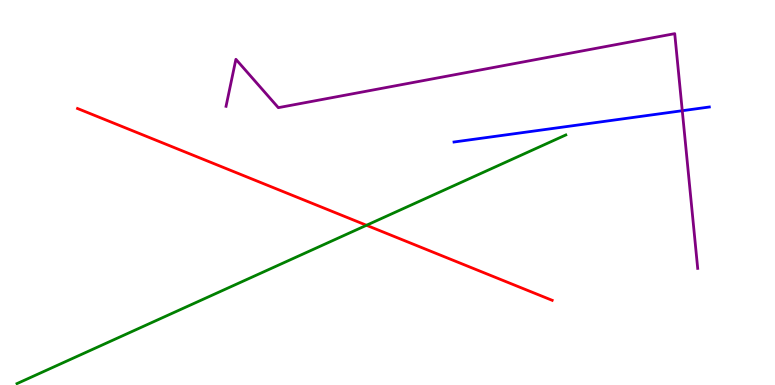[{'lines': ['blue', 'red'], 'intersections': []}, {'lines': ['green', 'red'], 'intersections': [{'x': 4.73, 'y': 4.15}]}, {'lines': ['purple', 'red'], 'intersections': []}, {'lines': ['blue', 'green'], 'intersections': []}, {'lines': ['blue', 'purple'], 'intersections': [{'x': 8.8, 'y': 7.12}]}, {'lines': ['green', 'purple'], 'intersections': []}]